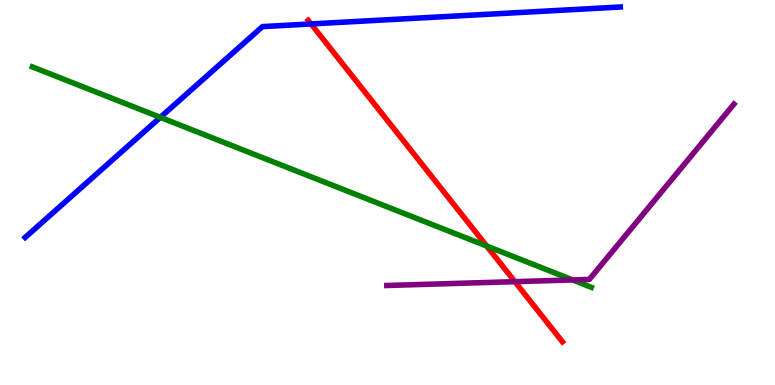[{'lines': ['blue', 'red'], 'intersections': [{'x': 4.01, 'y': 9.38}]}, {'lines': ['green', 'red'], 'intersections': [{'x': 6.28, 'y': 3.61}]}, {'lines': ['purple', 'red'], 'intersections': [{'x': 6.64, 'y': 2.68}]}, {'lines': ['blue', 'green'], 'intersections': [{'x': 2.07, 'y': 6.95}]}, {'lines': ['blue', 'purple'], 'intersections': []}, {'lines': ['green', 'purple'], 'intersections': [{'x': 7.39, 'y': 2.73}]}]